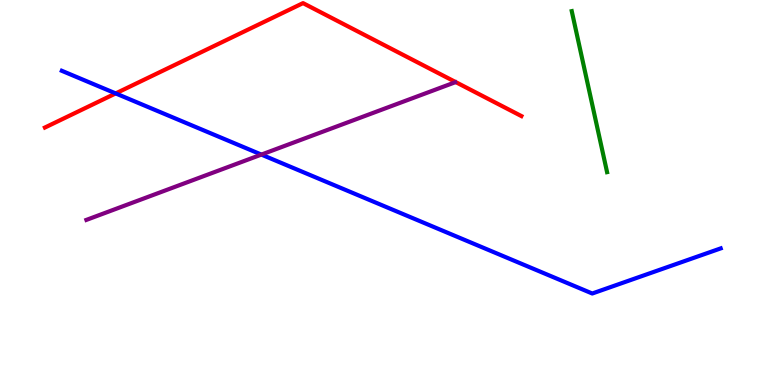[{'lines': ['blue', 'red'], 'intersections': [{'x': 1.49, 'y': 7.57}]}, {'lines': ['green', 'red'], 'intersections': []}, {'lines': ['purple', 'red'], 'intersections': []}, {'lines': ['blue', 'green'], 'intersections': []}, {'lines': ['blue', 'purple'], 'intersections': [{'x': 3.37, 'y': 5.98}]}, {'lines': ['green', 'purple'], 'intersections': []}]